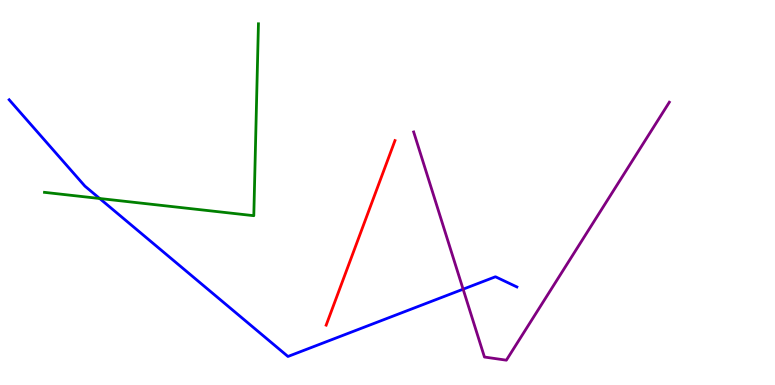[{'lines': ['blue', 'red'], 'intersections': []}, {'lines': ['green', 'red'], 'intersections': []}, {'lines': ['purple', 'red'], 'intersections': []}, {'lines': ['blue', 'green'], 'intersections': [{'x': 1.29, 'y': 4.84}]}, {'lines': ['blue', 'purple'], 'intersections': [{'x': 5.98, 'y': 2.49}]}, {'lines': ['green', 'purple'], 'intersections': []}]